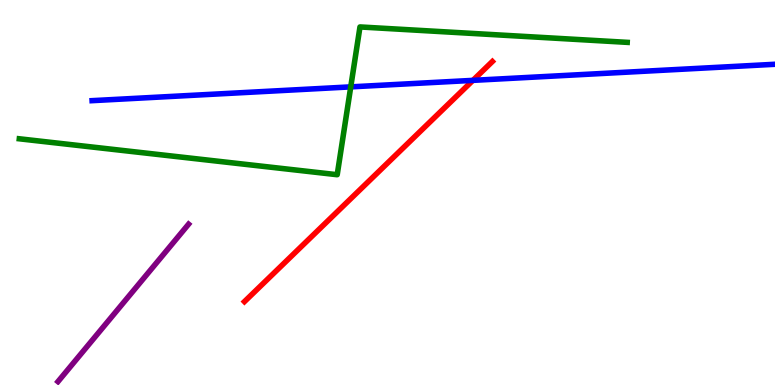[{'lines': ['blue', 'red'], 'intersections': [{'x': 6.1, 'y': 7.91}]}, {'lines': ['green', 'red'], 'intersections': []}, {'lines': ['purple', 'red'], 'intersections': []}, {'lines': ['blue', 'green'], 'intersections': [{'x': 4.53, 'y': 7.74}]}, {'lines': ['blue', 'purple'], 'intersections': []}, {'lines': ['green', 'purple'], 'intersections': []}]